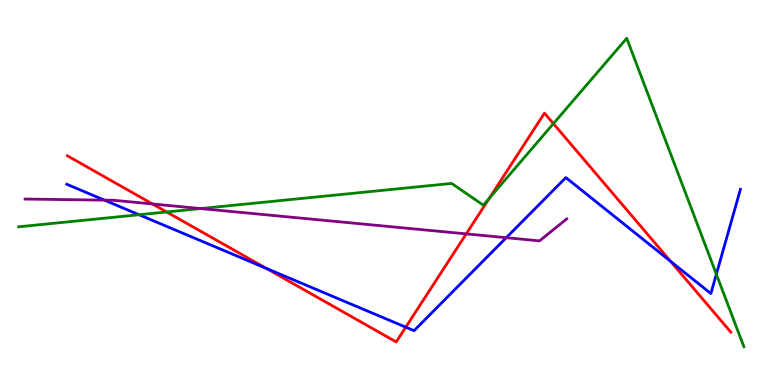[{'lines': ['blue', 'red'], 'intersections': [{'x': 3.43, 'y': 3.03}, {'x': 5.24, 'y': 1.5}, {'x': 8.65, 'y': 3.21}]}, {'lines': ['green', 'red'], 'intersections': [{'x': 2.15, 'y': 4.49}, {'x': 6.31, 'y': 4.85}, {'x': 7.14, 'y': 6.79}]}, {'lines': ['purple', 'red'], 'intersections': [{'x': 1.97, 'y': 4.7}, {'x': 6.02, 'y': 3.93}]}, {'lines': ['blue', 'green'], 'intersections': [{'x': 1.79, 'y': 4.42}, {'x': 9.24, 'y': 2.88}]}, {'lines': ['blue', 'purple'], 'intersections': [{'x': 1.35, 'y': 4.8}, {'x': 6.53, 'y': 3.83}]}, {'lines': ['green', 'purple'], 'intersections': [{'x': 2.59, 'y': 4.58}]}]